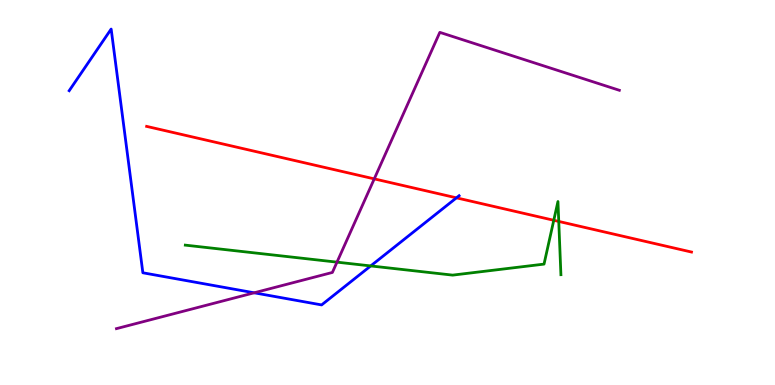[{'lines': ['blue', 'red'], 'intersections': [{'x': 5.89, 'y': 4.86}]}, {'lines': ['green', 'red'], 'intersections': [{'x': 7.15, 'y': 4.28}, {'x': 7.21, 'y': 4.25}]}, {'lines': ['purple', 'red'], 'intersections': [{'x': 4.83, 'y': 5.35}]}, {'lines': ['blue', 'green'], 'intersections': [{'x': 4.78, 'y': 3.09}]}, {'lines': ['blue', 'purple'], 'intersections': [{'x': 3.28, 'y': 2.39}]}, {'lines': ['green', 'purple'], 'intersections': [{'x': 4.35, 'y': 3.19}]}]